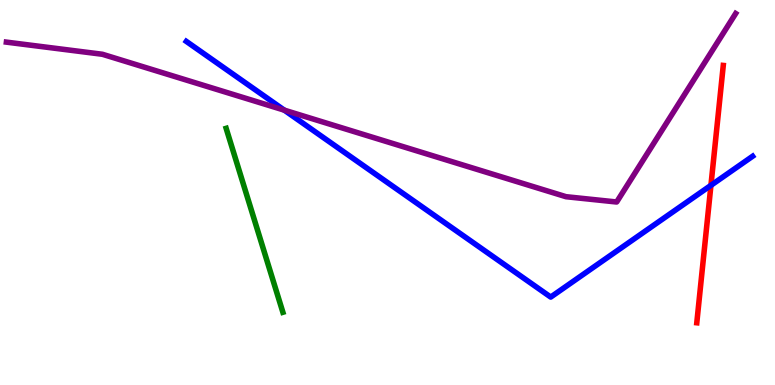[{'lines': ['blue', 'red'], 'intersections': [{'x': 9.17, 'y': 5.19}]}, {'lines': ['green', 'red'], 'intersections': []}, {'lines': ['purple', 'red'], 'intersections': []}, {'lines': ['blue', 'green'], 'intersections': []}, {'lines': ['blue', 'purple'], 'intersections': [{'x': 3.67, 'y': 7.14}]}, {'lines': ['green', 'purple'], 'intersections': []}]